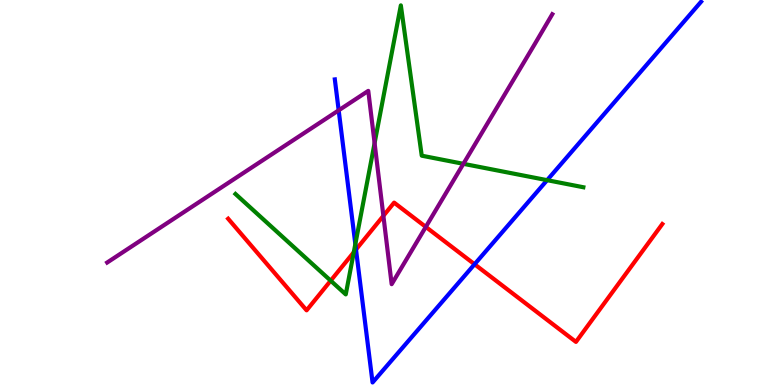[{'lines': ['blue', 'red'], 'intersections': [{'x': 4.59, 'y': 3.52}, {'x': 6.12, 'y': 3.14}]}, {'lines': ['green', 'red'], 'intersections': [{'x': 4.27, 'y': 2.71}, {'x': 4.57, 'y': 3.45}]}, {'lines': ['purple', 'red'], 'intersections': [{'x': 4.95, 'y': 4.39}, {'x': 5.49, 'y': 4.11}]}, {'lines': ['blue', 'green'], 'intersections': [{'x': 4.58, 'y': 3.66}, {'x': 7.06, 'y': 5.32}]}, {'lines': ['blue', 'purple'], 'intersections': [{'x': 4.37, 'y': 7.13}]}, {'lines': ['green', 'purple'], 'intersections': [{'x': 4.83, 'y': 6.28}, {'x': 5.98, 'y': 5.74}]}]